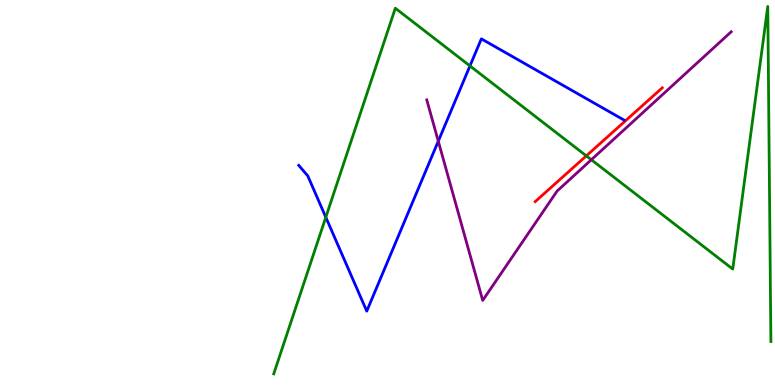[{'lines': ['blue', 'red'], 'intersections': []}, {'lines': ['green', 'red'], 'intersections': [{'x': 7.57, 'y': 5.95}]}, {'lines': ['purple', 'red'], 'intersections': []}, {'lines': ['blue', 'green'], 'intersections': [{'x': 4.2, 'y': 4.36}, {'x': 6.06, 'y': 8.29}]}, {'lines': ['blue', 'purple'], 'intersections': [{'x': 5.66, 'y': 6.33}]}, {'lines': ['green', 'purple'], 'intersections': [{'x': 7.63, 'y': 5.85}]}]